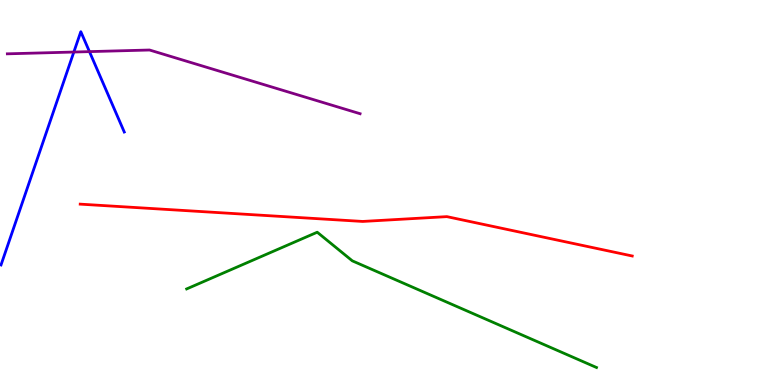[{'lines': ['blue', 'red'], 'intersections': []}, {'lines': ['green', 'red'], 'intersections': []}, {'lines': ['purple', 'red'], 'intersections': []}, {'lines': ['blue', 'green'], 'intersections': []}, {'lines': ['blue', 'purple'], 'intersections': [{'x': 0.953, 'y': 8.65}, {'x': 1.15, 'y': 8.66}]}, {'lines': ['green', 'purple'], 'intersections': []}]